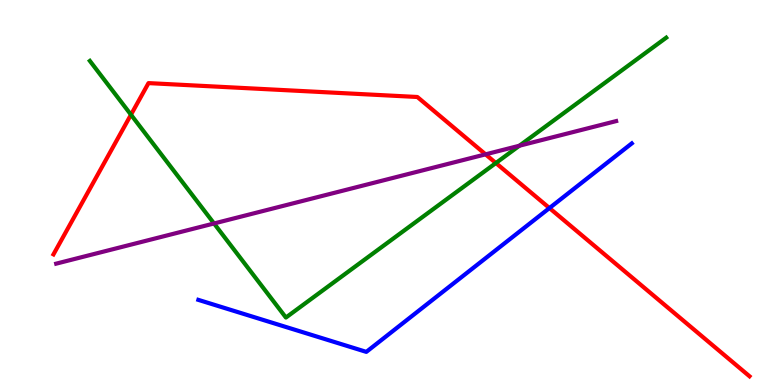[{'lines': ['blue', 'red'], 'intersections': [{'x': 7.09, 'y': 4.6}]}, {'lines': ['green', 'red'], 'intersections': [{'x': 1.69, 'y': 7.02}, {'x': 6.4, 'y': 5.77}]}, {'lines': ['purple', 'red'], 'intersections': [{'x': 6.27, 'y': 5.99}]}, {'lines': ['blue', 'green'], 'intersections': []}, {'lines': ['blue', 'purple'], 'intersections': []}, {'lines': ['green', 'purple'], 'intersections': [{'x': 2.76, 'y': 4.2}, {'x': 6.7, 'y': 6.21}]}]